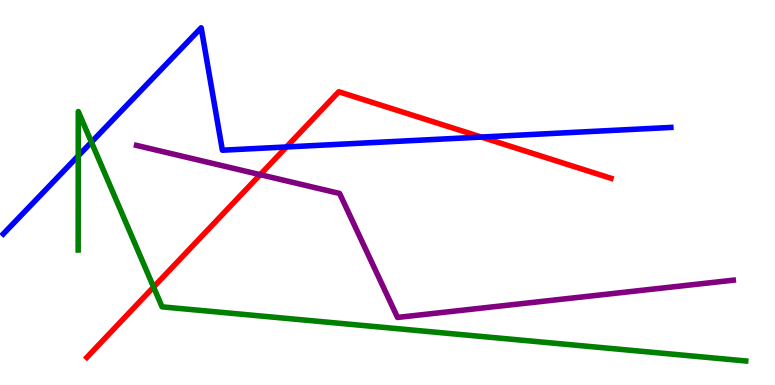[{'lines': ['blue', 'red'], 'intersections': [{'x': 3.7, 'y': 6.18}, {'x': 6.21, 'y': 6.44}]}, {'lines': ['green', 'red'], 'intersections': [{'x': 1.98, 'y': 2.54}]}, {'lines': ['purple', 'red'], 'intersections': [{'x': 3.36, 'y': 5.46}]}, {'lines': ['blue', 'green'], 'intersections': [{'x': 1.01, 'y': 5.95}, {'x': 1.18, 'y': 6.31}]}, {'lines': ['blue', 'purple'], 'intersections': []}, {'lines': ['green', 'purple'], 'intersections': []}]